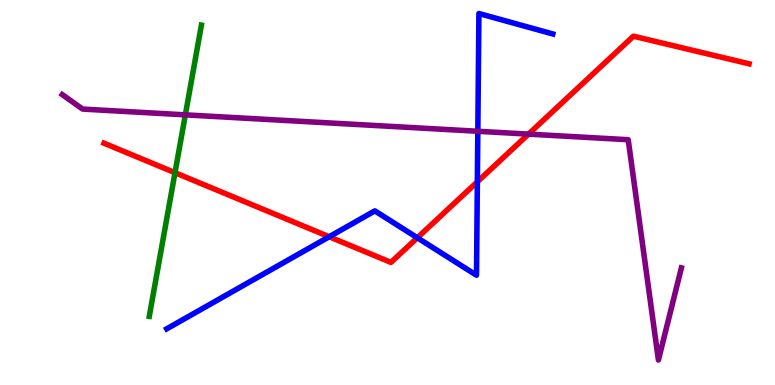[{'lines': ['blue', 'red'], 'intersections': [{'x': 4.25, 'y': 3.85}, {'x': 5.39, 'y': 3.82}, {'x': 6.16, 'y': 5.28}]}, {'lines': ['green', 'red'], 'intersections': [{'x': 2.26, 'y': 5.51}]}, {'lines': ['purple', 'red'], 'intersections': [{'x': 6.82, 'y': 6.52}]}, {'lines': ['blue', 'green'], 'intersections': []}, {'lines': ['blue', 'purple'], 'intersections': [{'x': 6.17, 'y': 6.59}]}, {'lines': ['green', 'purple'], 'intersections': [{'x': 2.39, 'y': 7.02}]}]